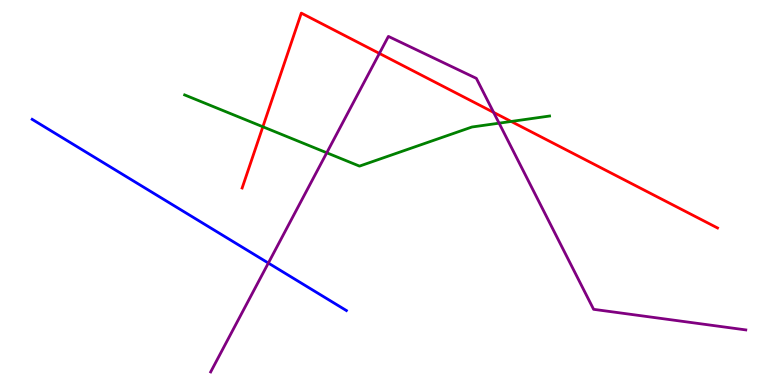[{'lines': ['blue', 'red'], 'intersections': []}, {'lines': ['green', 'red'], 'intersections': [{'x': 3.39, 'y': 6.71}, {'x': 6.6, 'y': 6.85}]}, {'lines': ['purple', 'red'], 'intersections': [{'x': 4.9, 'y': 8.61}, {'x': 6.37, 'y': 7.08}]}, {'lines': ['blue', 'green'], 'intersections': []}, {'lines': ['blue', 'purple'], 'intersections': [{'x': 3.46, 'y': 3.17}]}, {'lines': ['green', 'purple'], 'intersections': [{'x': 4.22, 'y': 6.03}, {'x': 6.44, 'y': 6.8}]}]